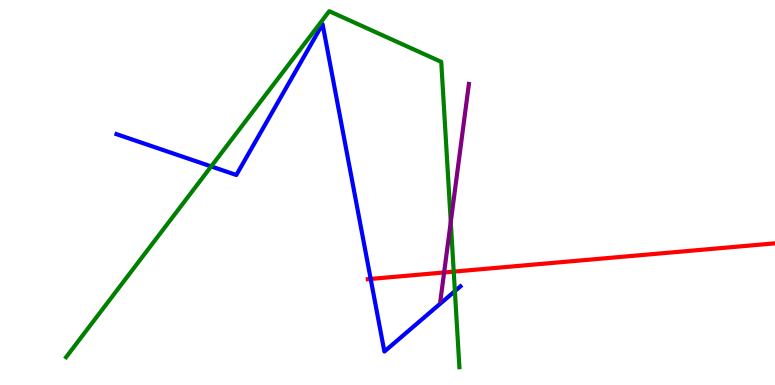[{'lines': ['blue', 'red'], 'intersections': [{'x': 4.78, 'y': 2.75}]}, {'lines': ['green', 'red'], 'intersections': [{'x': 5.85, 'y': 2.94}]}, {'lines': ['purple', 'red'], 'intersections': [{'x': 5.73, 'y': 2.92}]}, {'lines': ['blue', 'green'], 'intersections': [{'x': 2.73, 'y': 5.68}, {'x': 5.87, 'y': 2.44}]}, {'lines': ['blue', 'purple'], 'intersections': []}, {'lines': ['green', 'purple'], 'intersections': [{'x': 5.82, 'y': 4.24}]}]